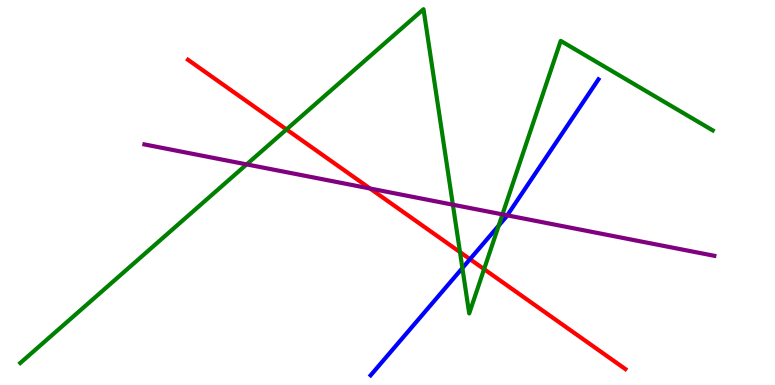[{'lines': ['blue', 'red'], 'intersections': [{'x': 6.06, 'y': 3.27}]}, {'lines': ['green', 'red'], 'intersections': [{'x': 3.7, 'y': 6.64}, {'x': 5.94, 'y': 3.45}, {'x': 6.25, 'y': 3.01}]}, {'lines': ['purple', 'red'], 'intersections': [{'x': 4.77, 'y': 5.1}]}, {'lines': ['blue', 'green'], 'intersections': [{'x': 5.97, 'y': 3.04}, {'x': 6.43, 'y': 4.14}]}, {'lines': ['blue', 'purple'], 'intersections': [{'x': 6.55, 'y': 4.41}]}, {'lines': ['green', 'purple'], 'intersections': [{'x': 3.18, 'y': 5.73}, {'x': 5.84, 'y': 4.68}, {'x': 6.48, 'y': 4.43}]}]